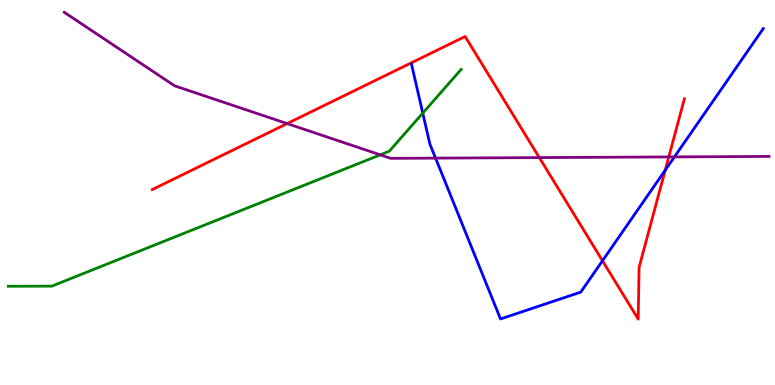[{'lines': ['blue', 'red'], 'intersections': [{'x': 7.77, 'y': 3.23}, {'x': 8.58, 'y': 5.58}]}, {'lines': ['green', 'red'], 'intersections': []}, {'lines': ['purple', 'red'], 'intersections': [{'x': 3.7, 'y': 6.79}, {'x': 6.96, 'y': 5.91}, {'x': 8.63, 'y': 5.92}]}, {'lines': ['blue', 'green'], 'intersections': [{'x': 5.45, 'y': 7.06}]}, {'lines': ['blue', 'purple'], 'intersections': [{'x': 5.62, 'y': 5.89}, {'x': 8.7, 'y': 5.92}]}, {'lines': ['green', 'purple'], 'intersections': [{'x': 4.91, 'y': 5.98}]}]